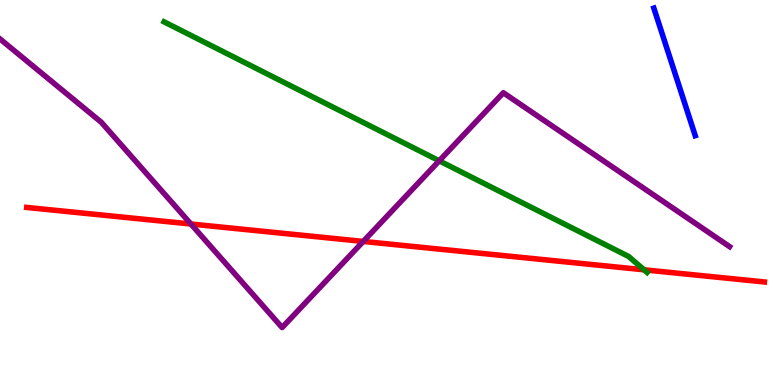[{'lines': ['blue', 'red'], 'intersections': []}, {'lines': ['green', 'red'], 'intersections': [{'x': 8.31, 'y': 2.99}]}, {'lines': ['purple', 'red'], 'intersections': [{'x': 2.46, 'y': 4.18}, {'x': 4.69, 'y': 3.73}]}, {'lines': ['blue', 'green'], 'intersections': []}, {'lines': ['blue', 'purple'], 'intersections': []}, {'lines': ['green', 'purple'], 'intersections': [{'x': 5.67, 'y': 5.82}]}]